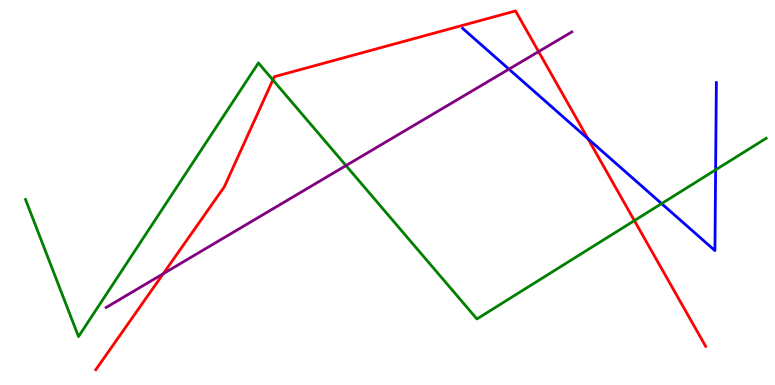[{'lines': ['blue', 'red'], 'intersections': [{'x': 7.59, 'y': 6.4}]}, {'lines': ['green', 'red'], 'intersections': [{'x': 3.52, 'y': 7.92}, {'x': 8.19, 'y': 4.27}]}, {'lines': ['purple', 'red'], 'intersections': [{'x': 2.11, 'y': 2.89}, {'x': 6.95, 'y': 8.66}]}, {'lines': ['blue', 'green'], 'intersections': [{'x': 8.54, 'y': 4.71}, {'x': 9.23, 'y': 5.59}]}, {'lines': ['blue', 'purple'], 'intersections': [{'x': 6.57, 'y': 8.2}]}, {'lines': ['green', 'purple'], 'intersections': [{'x': 4.46, 'y': 5.7}]}]